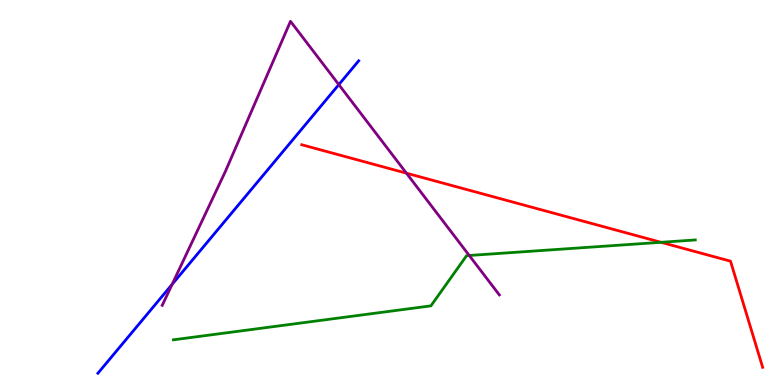[{'lines': ['blue', 'red'], 'intersections': []}, {'lines': ['green', 'red'], 'intersections': [{'x': 8.53, 'y': 3.71}]}, {'lines': ['purple', 'red'], 'intersections': [{'x': 5.24, 'y': 5.5}]}, {'lines': ['blue', 'green'], 'intersections': []}, {'lines': ['blue', 'purple'], 'intersections': [{'x': 2.22, 'y': 2.61}, {'x': 4.37, 'y': 7.8}]}, {'lines': ['green', 'purple'], 'intersections': [{'x': 6.05, 'y': 3.36}]}]